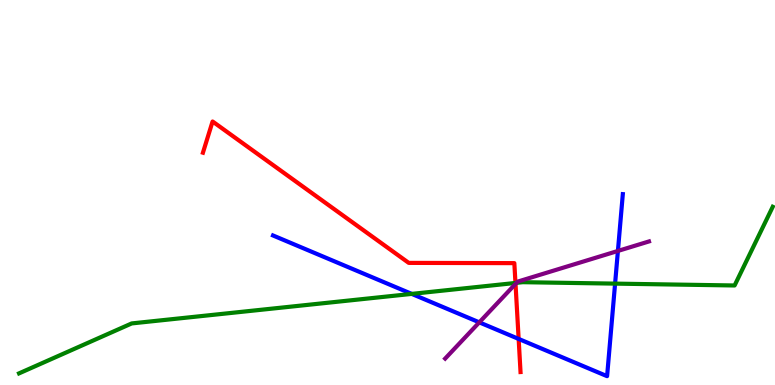[{'lines': ['blue', 'red'], 'intersections': [{'x': 6.69, 'y': 1.2}]}, {'lines': ['green', 'red'], 'intersections': [{'x': 6.65, 'y': 2.65}]}, {'lines': ['purple', 'red'], 'intersections': [{'x': 6.65, 'y': 2.63}]}, {'lines': ['blue', 'green'], 'intersections': [{'x': 5.31, 'y': 2.37}, {'x': 7.94, 'y': 2.63}]}, {'lines': ['blue', 'purple'], 'intersections': [{'x': 6.18, 'y': 1.63}, {'x': 7.97, 'y': 3.48}]}, {'lines': ['green', 'purple'], 'intersections': [{'x': 6.66, 'y': 2.65}]}]